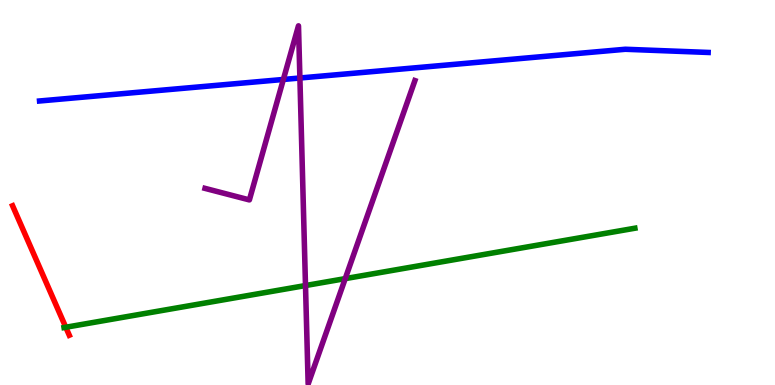[{'lines': ['blue', 'red'], 'intersections': []}, {'lines': ['green', 'red'], 'intersections': [{'x': 0.849, 'y': 1.5}]}, {'lines': ['purple', 'red'], 'intersections': []}, {'lines': ['blue', 'green'], 'intersections': []}, {'lines': ['blue', 'purple'], 'intersections': [{'x': 3.66, 'y': 7.94}, {'x': 3.87, 'y': 7.97}]}, {'lines': ['green', 'purple'], 'intersections': [{'x': 3.94, 'y': 2.58}, {'x': 4.45, 'y': 2.76}]}]